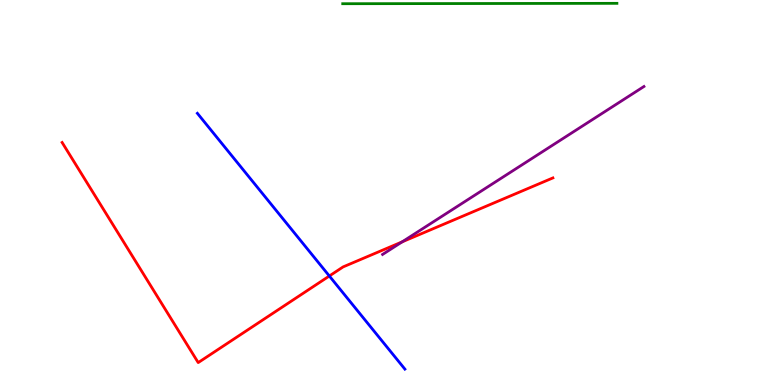[{'lines': ['blue', 'red'], 'intersections': [{'x': 4.25, 'y': 2.83}]}, {'lines': ['green', 'red'], 'intersections': []}, {'lines': ['purple', 'red'], 'intersections': [{'x': 5.19, 'y': 3.72}]}, {'lines': ['blue', 'green'], 'intersections': []}, {'lines': ['blue', 'purple'], 'intersections': []}, {'lines': ['green', 'purple'], 'intersections': []}]